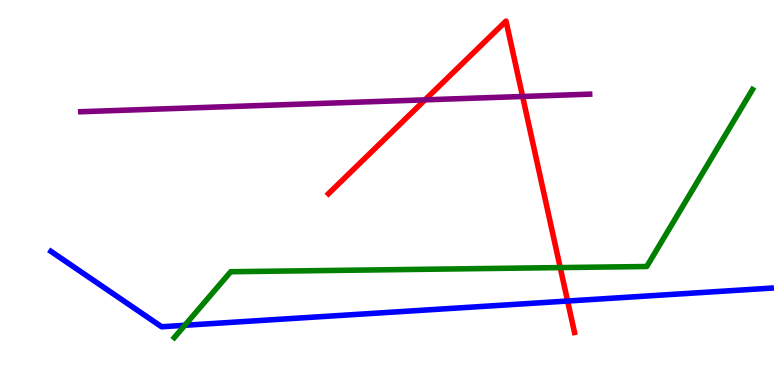[{'lines': ['blue', 'red'], 'intersections': [{'x': 7.32, 'y': 2.18}]}, {'lines': ['green', 'red'], 'intersections': [{'x': 7.23, 'y': 3.05}]}, {'lines': ['purple', 'red'], 'intersections': [{'x': 5.48, 'y': 7.41}, {'x': 6.74, 'y': 7.49}]}, {'lines': ['blue', 'green'], 'intersections': [{'x': 2.39, 'y': 1.55}]}, {'lines': ['blue', 'purple'], 'intersections': []}, {'lines': ['green', 'purple'], 'intersections': []}]